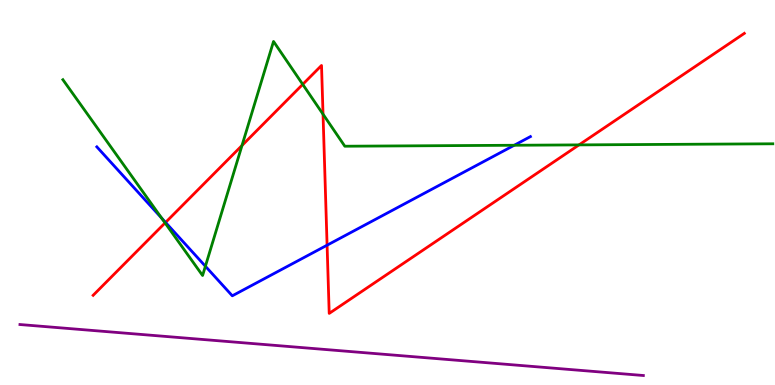[{'lines': ['blue', 'red'], 'intersections': [{'x': 2.14, 'y': 4.22}, {'x': 4.22, 'y': 3.63}]}, {'lines': ['green', 'red'], 'intersections': [{'x': 2.13, 'y': 4.21}, {'x': 3.12, 'y': 6.22}, {'x': 3.91, 'y': 7.81}, {'x': 4.17, 'y': 7.03}, {'x': 7.47, 'y': 6.24}]}, {'lines': ['purple', 'red'], 'intersections': []}, {'lines': ['blue', 'green'], 'intersections': [{'x': 2.09, 'y': 4.34}, {'x': 2.65, 'y': 3.08}, {'x': 6.64, 'y': 6.23}]}, {'lines': ['blue', 'purple'], 'intersections': []}, {'lines': ['green', 'purple'], 'intersections': []}]